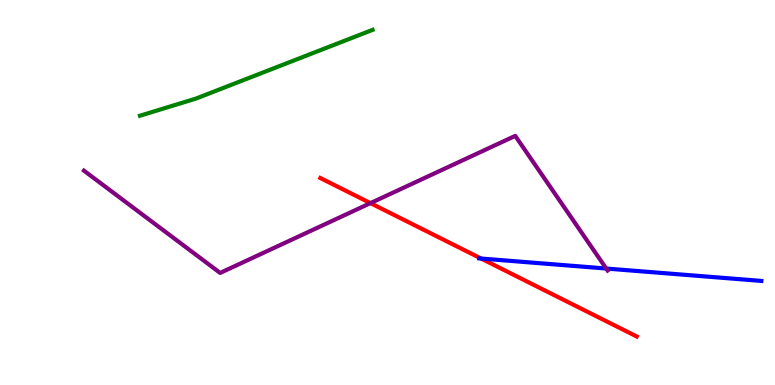[{'lines': ['blue', 'red'], 'intersections': [{'x': 6.21, 'y': 3.28}]}, {'lines': ['green', 'red'], 'intersections': []}, {'lines': ['purple', 'red'], 'intersections': [{'x': 4.78, 'y': 4.72}]}, {'lines': ['blue', 'green'], 'intersections': []}, {'lines': ['blue', 'purple'], 'intersections': [{'x': 7.82, 'y': 3.03}]}, {'lines': ['green', 'purple'], 'intersections': []}]